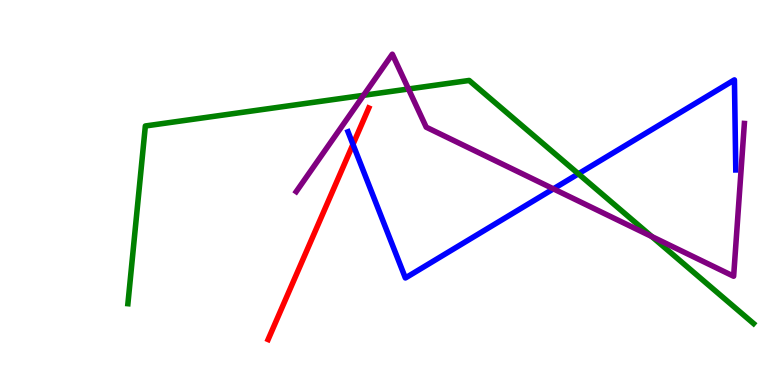[{'lines': ['blue', 'red'], 'intersections': [{'x': 4.55, 'y': 6.25}]}, {'lines': ['green', 'red'], 'intersections': []}, {'lines': ['purple', 'red'], 'intersections': []}, {'lines': ['blue', 'green'], 'intersections': [{'x': 7.46, 'y': 5.49}]}, {'lines': ['blue', 'purple'], 'intersections': [{'x': 7.14, 'y': 5.09}]}, {'lines': ['green', 'purple'], 'intersections': [{'x': 4.69, 'y': 7.52}, {'x': 5.27, 'y': 7.69}, {'x': 8.41, 'y': 3.86}]}]